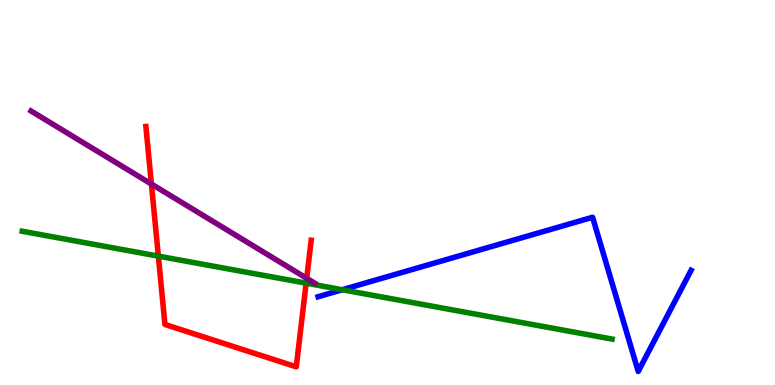[{'lines': ['blue', 'red'], 'intersections': []}, {'lines': ['green', 'red'], 'intersections': [{'x': 2.04, 'y': 3.35}, {'x': 3.95, 'y': 2.65}]}, {'lines': ['purple', 'red'], 'intersections': [{'x': 1.95, 'y': 5.22}, {'x': 3.96, 'y': 2.77}]}, {'lines': ['blue', 'green'], 'intersections': [{'x': 4.42, 'y': 2.47}]}, {'lines': ['blue', 'purple'], 'intersections': []}, {'lines': ['green', 'purple'], 'intersections': []}]